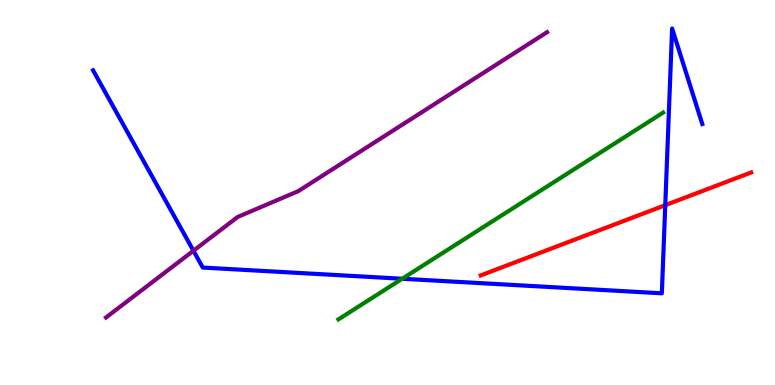[{'lines': ['blue', 'red'], 'intersections': [{'x': 8.58, 'y': 4.67}]}, {'lines': ['green', 'red'], 'intersections': []}, {'lines': ['purple', 'red'], 'intersections': []}, {'lines': ['blue', 'green'], 'intersections': [{'x': 5.19, 'y': 2.76}]}, {'lines': ['blue', 'purple'], 'intersections': [{'x': 2.5, 'y': 3.49}]}, {'lines': ['green', 'purple'], 'intersections': []}]